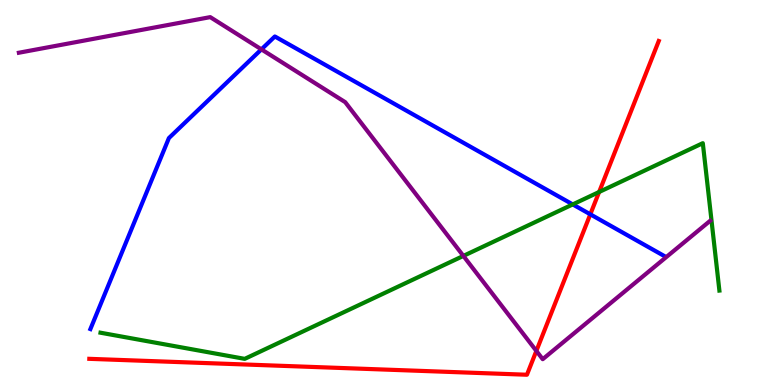[{'lines': ['blue', 'red'], 'intersections': [{'x': 7.62, 'y': 4.43}]}, {'lines': ['green', 'red'], 'intersections': [{'x': 7.73, 'y': 5.01}]}, {'lines': ['purple', 'red'], 'intersections': [{'x': 6.92, 'y': 0.885}]}, {'lines': ['blue', 'green'], 'intersections': [{'x': 7.39, 'y': 4.69}]}, {'lines': ['blue', 'purple'], 'intersections': [{'x': 3.37, 'y': 8.72}]}, {'lines': ['green', 'purple'], 'intersections': [{'x': 5.98, 'y': 3.35}]}]